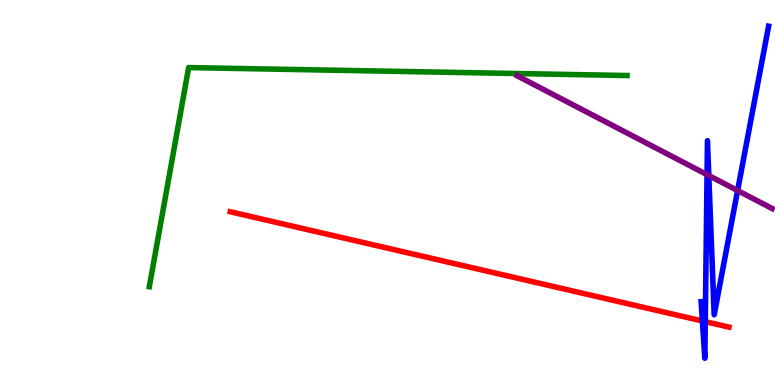[{'lines': ['blue', 'red'], 'intersections': [{'x': 9.06, 'y': 1.66}, {'x': 9.1, 'y': 1.65}]}, {'lines': ['green', 'red'], 'intersections': []}, {'lines': ['purple', 'red'], 'intersections': []}, {'lines': ['blue', 'green'], 'intersections': []}, {'lines': ['blue', 'purple'], 'intersections': [{'x': 9.12, 'y': 5.46}, {'x': 9.15, 'y': 5.44}, {'x': 9.52, 'y': 5.05}]}, {'lines': ['green', 'purple'], 'intersections': []}]